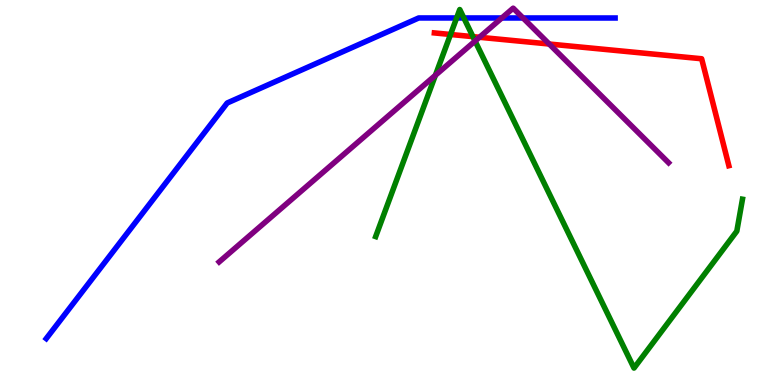[{'lines': ['blue', 'red'], 'intersections': []}, {'lines': ['green', 'red'], 'intersections': [{'x': 5.81, 'y': 9.1}, {'x': 6.1, 'y': 9.05}]}, {'lines': ['purple', 'red'], 'intersections': [{'x': 6.19, 'y': 9.03}, {'x': 7.09, 'y': 8.86}]}, {'lines': ['blue', 'green'], 'intersections': [{'x': 5.89, 'y': 9.53}, {'x': 5.99, 'y': 9.53}]}, {'lines': ['blue', 'purple'], 'intersections': [{'x': 6.48, 'y': 9.53}, {'x': 6.75, 'y': 9.53}]}, {'lines': ['green', 'purple'], 'intersections': [{'x': 5.62, 'y': 8.04}, {'x': 6.13, 'y': 8.93}]}]